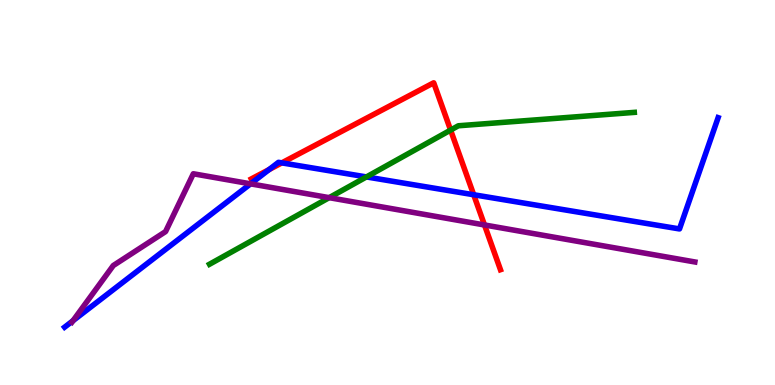[{'lines': ['blue', 'red'], 'intersections': [{'x': 3.47, 'y': 5.6}, {'x': 3.64, 'y': 5.77}, {'x': 6.11, 'y': 4.94}]}, {'lines': ['green', 'red'], 'intersections': [{'x': 5.81, 'y': 6.62}]}, {'lines': ['purple', 'red'], 'intersections': [{'x': 6.25, 'y': 4.16}]}, {'lines': ['blue', 'green'], 'intersections': [{'x': 4.73, 'y': 5.4}]}, {'lines': ['blue', 'purple'], 'intersections': [{'x': 0.942, 'y': 1.67}, {'x': 3.23, 'y': 5.22}]}, {'lines': ['green', 'purple'], 'intersections': [{'x': 4.25, 'y': 4.87}]}]